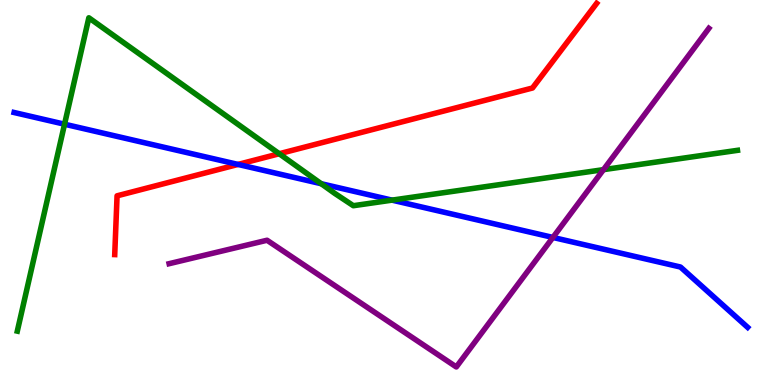[{'lines': ['blue', 'red'], 'intersections': [{'x': 3.07, 'y': 5.73}]}, {'lines': ['green', 'red'], 'intersections': [{'x': 3.6, 'y': 6.01}]}, {'lines': ['purple', 'red'], 'intersections': []}, {'lines': ['blue', 'green'], 'intersections': [{'x': 0.833, 'y': 6.77}, {'x': 4.14, 'y': 5.23}, {'x': 5.06, 'y': 4.8}]}, {'lines': ['blue', 'purple'], 'intersections': [{'x': 7.13, 'y': 3.83}]}, {'lines': ['green', 'purple'], 'intersections': [{'x': 7.79, 'y': 5.59}]}]